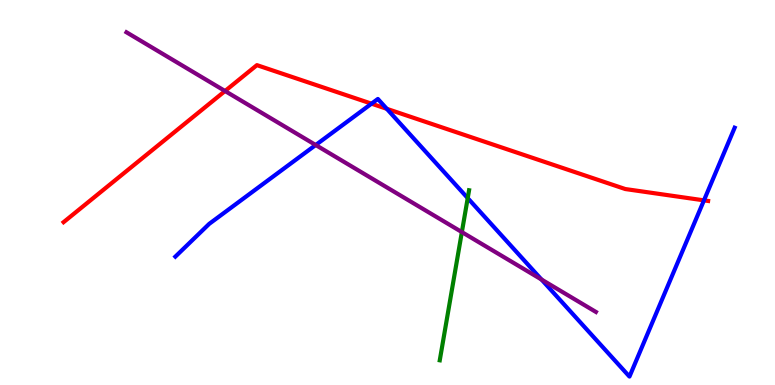[{'lines': ['blue', 'red'], 'intersections': [{'x': 4.79, 'y': 7.31}, {'x': 4.99, 'y': 7.17}, {'x': 9.08, 'y': 4.8}]}, {'lines': ['green', 'red'], 'intersections': []}, {'lines': ['purple', 'red'], 'intersections': [{'x': 2.9, 'y': 7.64}]}, {'lines': ['blue', 'green'], 'intersections': [{'x': 6.04, 'y': 4.85}]}, {'lines': ['blue', 'purple'], 'intersections': [{'x': 4.07, 'y': 6.23}, {'x': 6.99, 'y': 2.74}]}, {'lines': ['green', 'purple'], 'intersections': [{'x': 5.96, 'y': 3.97}]}]